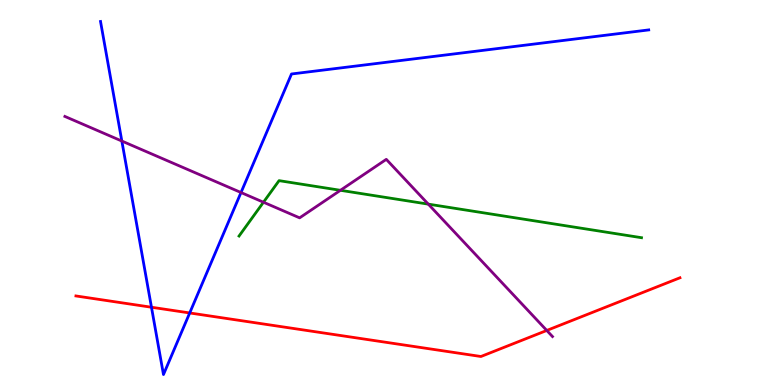[{'lines': ['blue', 'red'], 'intersections': [{'x': 1.95, 'y': 2.02}, {'x': 2.45, 'y': 1.87}]}, {'lines': ['green', 'red'], 'intersections': []}, {'lines': ['purple', 'red'], 'intersections': [{'x': 7.06, 'y': 1.42}]}, {'lines': ['blue', 'green'], 'intersections': []}, {'lines': ['blue', 'purple'], 'intersections': [{'x': 1.57, 'y': 6.34}, {'x': 3.11, 'y': 5.0}]}, {'lines': ['green', 'purple'], 'intersections': [{'x': 3.4, 'y': 4.75}, {'x': 4.39, 'y': 5.06}, {'x': 5.53, 'y': 4.7}]}]